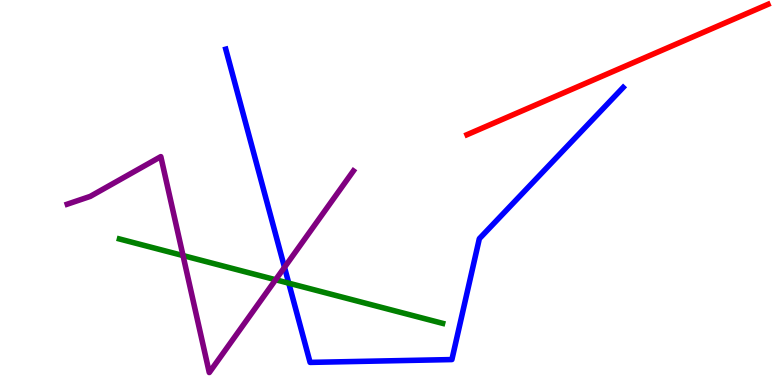[{'lines': ['blue', 'red'], 'intersections': []}, {'lines': ['green', 'red'], 'intersections': []}, {'lines': ['purple', 'red'], 'intersections': []}, {'lines': ['blue', 'green'], 'intersections': [{'x': 3.73, 'y': 2.64}]}, {'lines': ['blue', 'purple'], 'intersections': [{'x': 3.67, 'y': 3.06}]}, {'lines': ['green', 'purple'], 'intersections': [{'x': 2.36, 'y': 3.36}, {'x': 3.56, 'y': 2.73}]}]